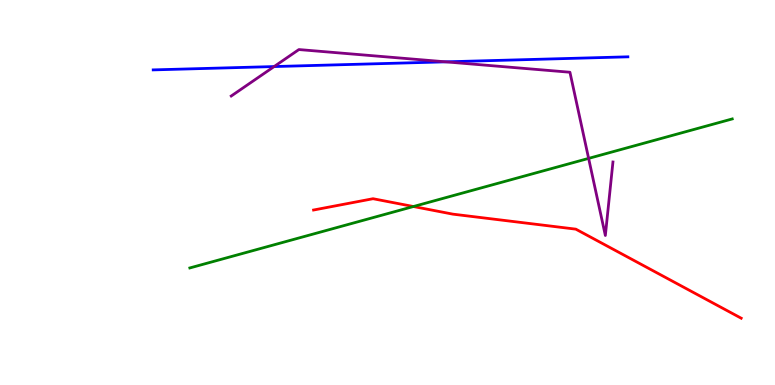[{'lines': ['blue', 'red'], 'intersections': []}, {'lines': ['green', 'red'], 'intersections': [{'x': 5.33, 'y': 4.64}]}, {'lines': ['purple', 'red'], 'intersections': []}, {'lines': ['blue', 'green'], 'intersections': []}, {'lines': ['blue', 'purple'], 'intersections': [{'x': 3.54, 'y': 8.27}, {'x': 5.75, 'y': 8.39}]}, {'lines': ['green', 'purple'], 'intersections': [{'x': 7.6, 'y': 5.89}]}]